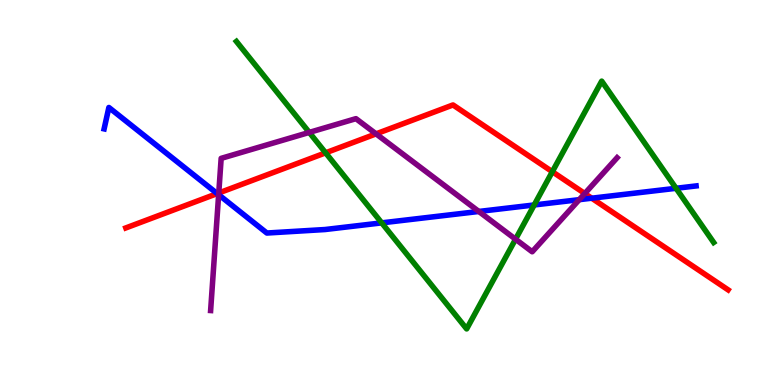[{'lines': ['blue', 'red'], 'intersections': [{'x': 2.8, 'y': 4.97}, {'x': 7.64, 'y': 4.85}]}, {'lines': ['green', 'red'], 'intersections': [{'x': 4.2, 'y': 6.03}, {'x': 7.13, 'y': 5.54}]}, {'lines': ['purple', 'red'], 'intersections': [{'x': 2.82, 'y': 4.99}, {'x': 4.85, 'y': 6.52}, {'x': 7.55, 'y': 4.97}]}, {'lines': ['blue', 'green'], 'intersections': [{'x': 4.93, 'y': 4.21}, {'x': 6.89, 'y': 4.68}, {'x': 8.72, 'y': 5.11}]}, {'lines': ['blue', 'purple'], 'intersections': [{'x': 2.82, 'y': 4.94}, {'x': 6.18, 'y': 4.51}, {'x': 7.47, 'y': 4.81}]}, {'lines': ['green', 'purple'], 'intersections': [{'x': 3.99, 'y': 6.56}, {'x': 6.65, 'y': 3.79}]}]